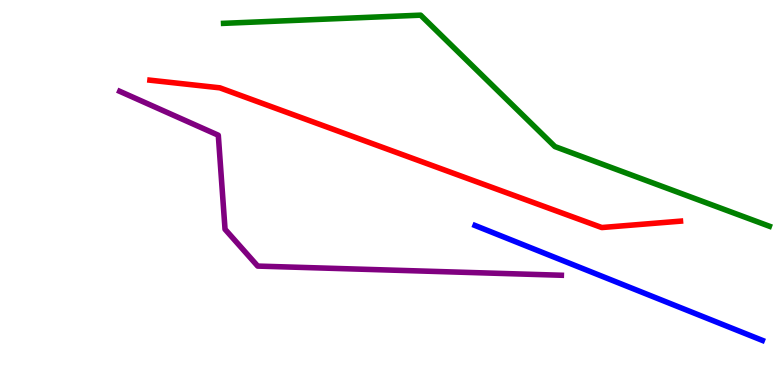[{'lines': ['blue', 'red'], 'intersections': []}, {'lines': ['green', 'red'], 'intersections': []}, {'lines': ['purple', 'red'], 'intersections': []}, {'lines': ['blue', 'green'], 'intersections': []}, {'lines': ['blue', 'purple'], 'intersections': []}, {'lines': ['green', 'purple'], 'intersections': []}]